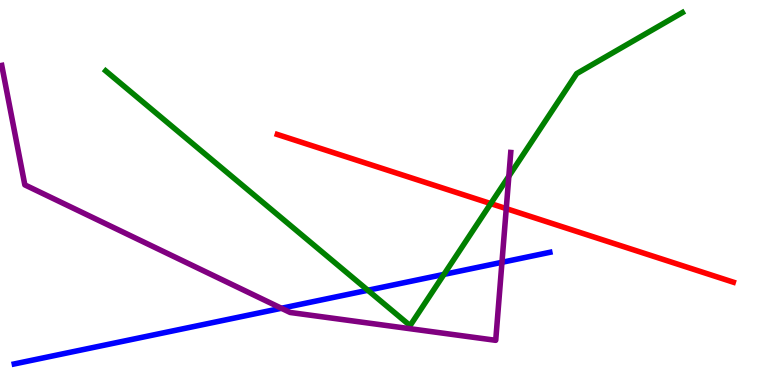[{'lines': ['blue', 'red'], 'intersections': []}, {'lines': ['green', 'red'], 'intersections': [{'x': 6.33, 'y': 4.71}]}, {'lines': ['purple', 'red'], 'intersections': [{'x': 6.53, 'y': 4.58}]}, {'lines': ['blue', 'green'], 'intersections': [{'x': 4.75, 'y': 2.46}, {'x': 5.73, 'y': 2.87}]}, {'lines': ['blue', 'purple'], 'intersections': [{'x': 3.63, 'y': 1.99}, {'x': 6.48, 'y': 3.19}]}, {'lines': ['green', 'purple'], 'intersections': [{'x': 6.57, 'y': 5.42}]}]